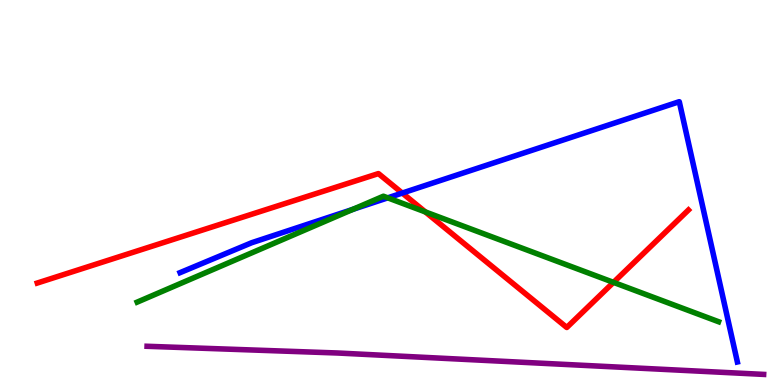[{'lines': ['blue', 'red'], 'intersections': [{'x': 5.19, 'y': 4.99}]}, {'lines': ['green', 'red'], 'intersections': [{'x': 5.49, 'y': 4.5}, {'x': 7.92, 'y': 2.67}]}, {'lines': ['purple', 'red'], 'intersections': []}, {'lines': ['blue', 'green'], 'intersections': [{'x': 4.55, 'y': 4.56}, {'x': 5.0, 'y': 4.86}]}, {'lines': ['blue', 'purple'], 'intersections': []}, {'lines': ['green', 'purple'], 'intersections': []}]